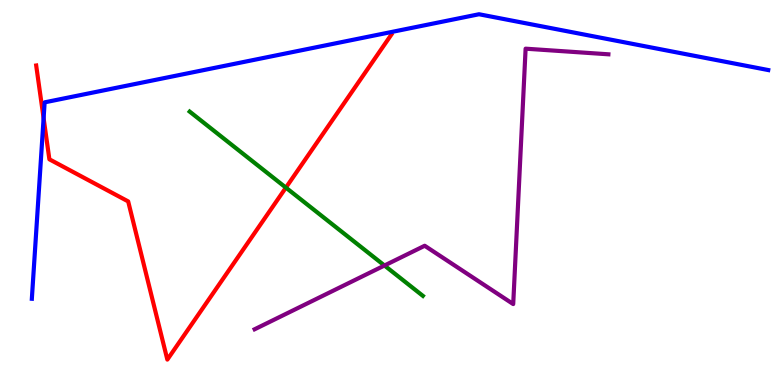[{'lines': ['blue', 'red'], 'intersections': [{'x': 0.563, 'y': 6.93}]}, {'lines': ['green', 'red'], 'intersections': [{'x': 3.69, 'y': 5.13}]}, {'lines': ['purple', 'red'], 'intersections': []}, {'lines': ['blue', 'green'], 'intersections': []}, {'lines': ['blue', 'purple'], 'intersections': []}, {'lines': ['green', 'purple'], 'intersections': [{'x': 4.96, 'y': 3.1}]}]